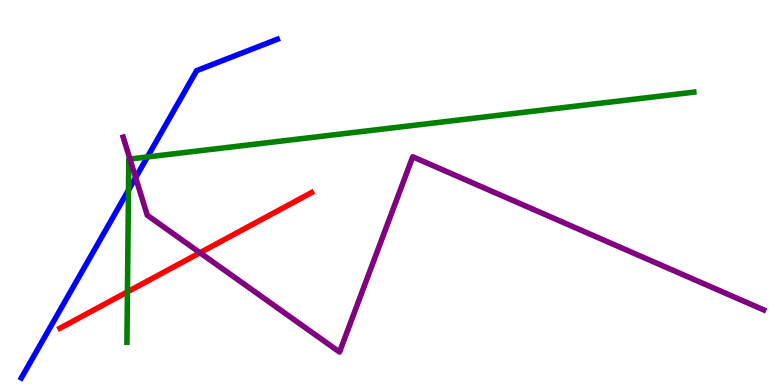[{'lines': ['blue', 'red'], 'intersections': []}, {'lines': ['green', 'red'], 'intersections': [{'x': 1.64, 'y': 2.42}]}, {'lines': ['purple', 'red'], 'intersections': [{'x': 2.58, 'y': 3.44}]}, {'lines': ['blue', 'green'], 'intersections': [{'x': 1.66, 'y': 5.06}, {'x': 1.9, 'y': 5.92}]}, {'lines': ['blue', 'purple'], 'intersections': [{'x': 1.75, 'y': 5.39}]}, {'lines': ['green', 'purple'], 'intersections': [{'x': 1.68, 'y': 5.87}]}]